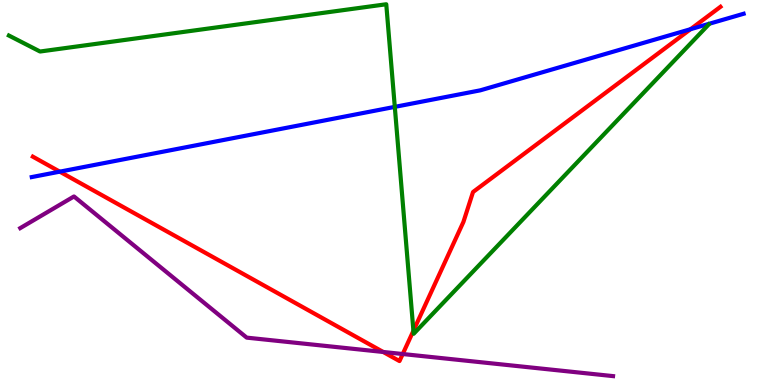[{'lines': ['blue', 'red'], 'intersections': [{'x': 0.771, 'y': 5.54}, {'x': 8.91, 'y': 9.24}]}, {'lines': ['green', 'red'], 'intersections': [{'x': 5.33, 'y': 1.41}]}, {'lines': ['purple', 'red'], 'intersections': [{'x': 4.94, 'y': 0.858}, {'x': 5.2, 'y': 0.805}]}, {'lines': ['blue', 'green'], 'intersections': [{'x': 5.09, 'y': 7.22}]}, {'lines': ['blue', 'purple'], 'intersections': []}, {'lines': ['green', 'purple'], 'intersections': []}]